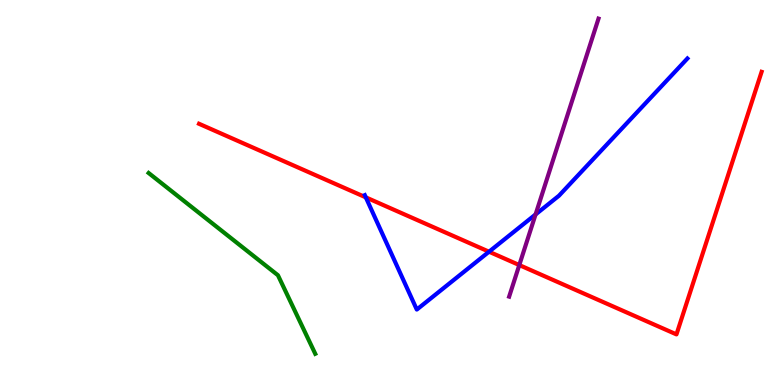[{'lines': ['blue', 'red'], 'intersections': [{'x': 4.72, 'y': 4.87}, {'x': 6.31, 'y': 3.46}]}, {'lines': ['green', 'red'], 'intersections': []}, {'lines': ['purple', 'red'], 'intersections': [{'x': 6.7, 'y': 3.12}]}, {'lines': ['blue', 'green'], 'intersections': []}, {'lines': ['blue', 'purple'], 'intersections': [{'x': 6.91, 'y': 4.43}]}, {'lines': ['green', 'purple'], 'intersections': []}]